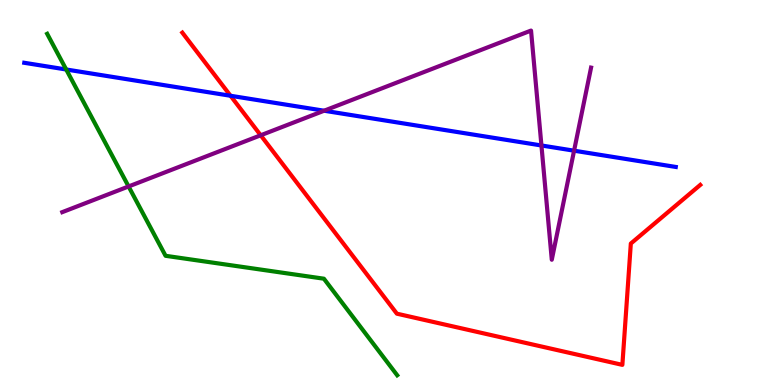[{'lines': ['blue', 'red'], 'intersections': [{'x': 2.97, 'y': 7.51}]}, {'lines': ['green', 'red'], 'intersections': []}, {'lines': ['purple', 'red'], 'intersections': [{'x': 3.36, 'y': 6.49}]}, {'lines': ['blue', 'green'], 'intersections': [{'x': 0.854, 'y': 8.2}]}, {'lines': ['blue', 'purple'], 'intersections': [{'x': 4.18, 'y': 7.12}, {'x': 6.99, 'y': 6.22}, {'x': 7.41, 'y': 6.09}]}, {'lines': ['green', 'purple'], 'intersections': [{'x': 1.66, 'y': 5.16}]}]